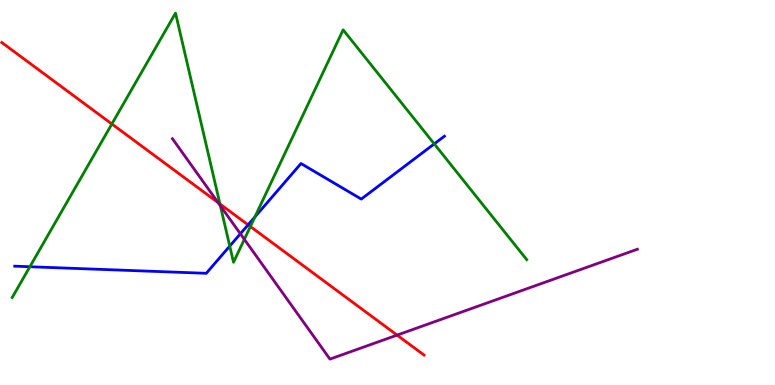[{'lines': ['blue', 'red'], 'intersections': [{'x': 3.2, 'y': 4.16}]}, {'lines': ['green', 'red'], 'intersections': [{'x': 1.44, 'y': 6.78}, {'x': 2.84, 'y': 4.7}, {'x': 3.23, 'y': 4.12}]}, {'lines': ['purple', 'red'], 'intersections': [{'x': 2.81, 'y': 4.74}, {'x': 5.12, 'y': 1.3}]}, {'lines': ['blue', 'green'], 'intersections': [{'x': 0.385, 'y': 3.07}, {'x': 2.96, 'y': 3.61}, {'x': 3.29, 'y': 4.36}, {'x': 5.6, 'y': 6.26}]}, {'lines': ['blue', 'purple'], 'intersections': [{'x': 3.1, 'y': 3.93}]}, {'lines': ['green', 'purple'], 'intersections': [{'x': 2.84, 'y': 4.65}, {'x': 3.15, 'y': 3.78}]}]